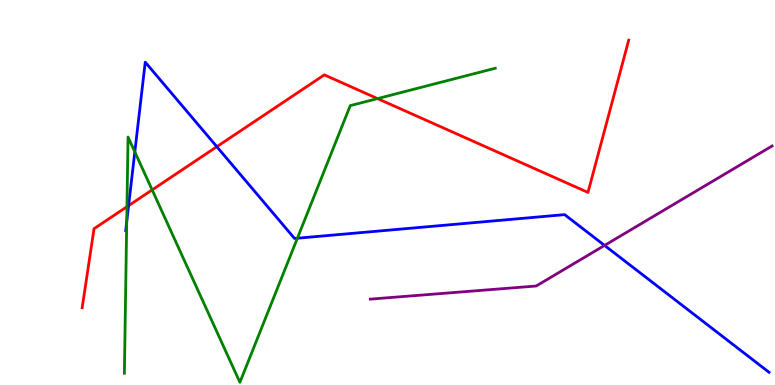[{'lines': ['blue', 'red'], 'intersections': [{'x': 1.66, 'y': 4.66}, {'x': 2.8, 'y': 6.19}]}, {'lines': ['green', 'red'], 'intersections': [{'x': 1.64, 'y': 4.63}, {'x': 1.96, 'y': 5.07}, {'x': 4.87, 'y': 7.44}]}, {'lines': ['purple', 'red'], 'intersections': []}, {'lines': ['blue', 'green'], 'intersections': [{'x': 1.64, 'y': 4.24}, {'x': 1.74, 'y': 6.05}, {'x': 3.84, 'y': 3.81}]}, {'lines': ['blue', 'purple'], 'intersections': [{'x': 7.8, 'y': 3.63}]}, {'lines': ['green', 'purple'], 'intersections': []}]